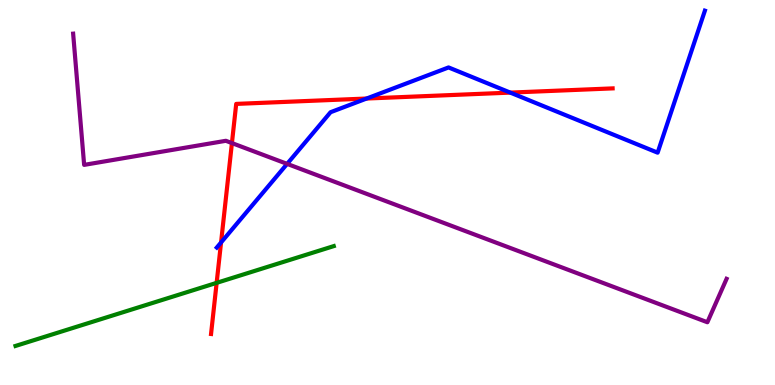[{'lines': ['blue', 'red'], 'intersections': [{'x': 2.85, 'y': 3.7}, {'x': 4.73, 'y': 7.44}, {'x': 6.58, 'y': 7.59}]}, {'lines': ['green', 'red'], 'intersections': [{'x': 2.8, 'y': 2.65}]}, {'lines': ['purple', 'red'], 'intersections': [{'x': 2.99, 'y': 6.28}]}, {'lines': ['blue', 'green'], 'intersections': []}, {'lines': ['blue', 'purple'], 'intersections': [{'x': 3.7, 'y': 5.74}]}, {'lines': ['green', 'purple'], 'intersections': []}]